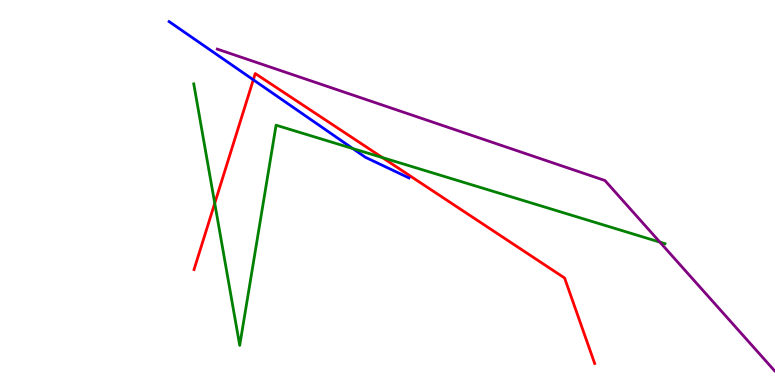[{'lines': ['blue', 'red'], 'intersections': [{'x': 3.27, 'y': 7.93}]}, {'lines': ['green', 'red'], 'intersections': [{'x': 2.77, 'y': 4.72}, {'x': 4.93, 'y': 5.91}]}, {'lines': ['purple', 'red'], 'intersections': []}, {'lines': ['blue', 'green'], 'intersections': [{'x': 4.55, 'y': 6.14}]}, {'lines': ['blue', 'purple'], 'intersections': []}, {'lines': ['green', 'purple'], 'intersections': [{'x': 8.51, 'y': 3.71}]}]